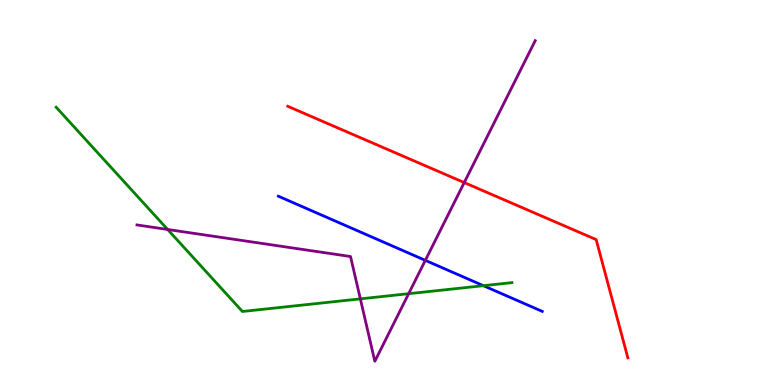[{'lines': ['blue', 'red'], 'intersections': []}, {'lines': ['green', 'red'], 'intersections': []}, {'lines': ['purple', 'red'], 'intersections': [{'x': 5.99, 'y': 5.26}]}, {'lines': ['blue', 'green'], 'intersections': [{'x': 6.24, 'y': 2.58}]}, {'lines': ['blue', 'purple'], 'intersections': [{'x': 5.49, 'y': 3.24}]}, {'lines': ['green', 'purple'], 'intersections': [{'x': 2.16, 'y': 4.04}, {'x': 4.65, 'y': 2.24}, {'x': 5.27, 'y': 2.37}]}]